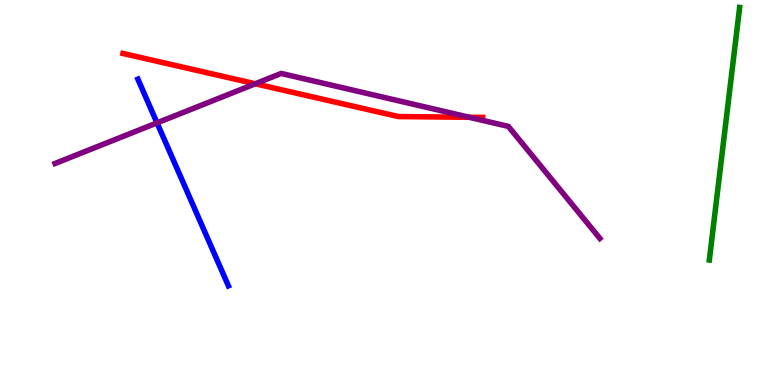[{'lines': ['blue', 'red'], 'intersections': []}, {'lines': ['green', 'red'], 'intersections': []}, {'lines': ['purple', 'red'], 'intersections': [{'x': 3.29, 'y': 7.82}, {'x': 6.06, 'y': 6.95}]}, {'lines': ['blue', 'green'], 'intersections': []}, {'lines': ['blue', 'purple'], 'intersections': [{'x': 2.03, 'y': 6.81}]}, {'lines': ['green', 'purple'], 'intersections': []}]